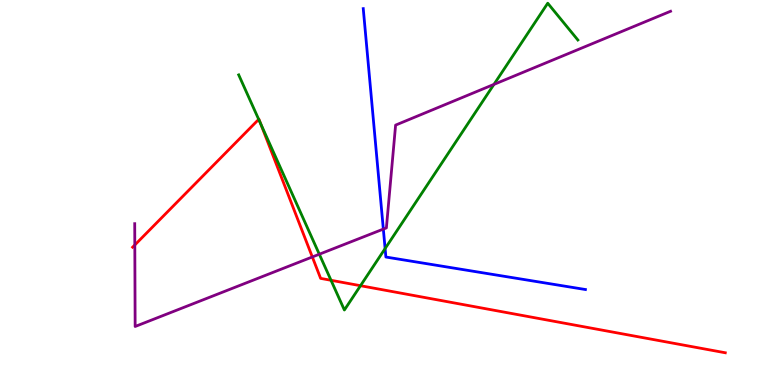[{'lines': ['blue', 'red'], 'intersections': []}, {'lines': ['green', 'red'], 'intersections': [{'x': 3.34, 'y': 6.9}, {'x': 3.36, 'y': 6.78}, {'x': 4.27, 'y': 2.72}, {'x': 4.65, 'y': 2.58}]}, {'lines': ['purple', 'red'], 'intersections': [{'x': 1.74, 'y': 3.64}, {'x': 4.03, 'y': 3.33}]}, {'lines': ['blue', 'green'], 'intersections': [{'x': 4.97, 'y': 3.54}]}, {'lines': ['blue', 'purple'], 'intersections': [{'x': 4.95, 'y': 4.05}]}, {'lines': ['green', 'purple'], 'intersections': [{'x': 4.12, 'y': 3.4}, {'x': 6.37, 'y': 7.81}]}]